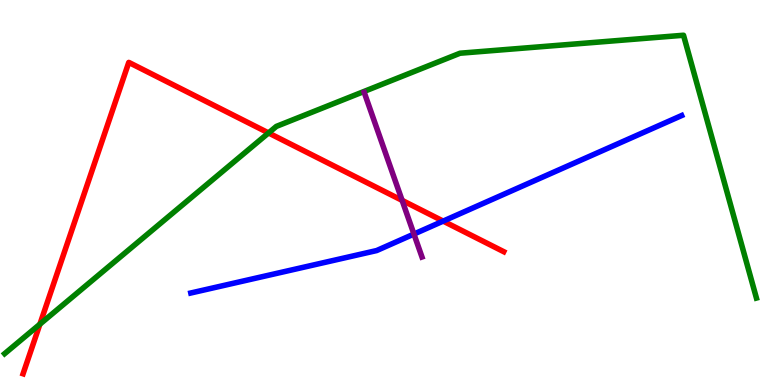[{'lines': ['blue', 'red'], 'intersections': [{'x': 5.72, 'y': 4.26}]}, {'lines': ['green', 'red'], 'intersections': [{'x': 0.515, 'y': 1.58}, {'x': 3.46, 'y': 6.55}]}, {'lines': ['purple', 'red'], 'intersections': [{'x': 5.19, 'y': 4.8}]}, {'lines': ['blue', 'green'], 'intersections': []}, {'lines': ['blue', 'purple'], 'intersections': [{'x': 5.34, 'y': 3.92}]}, {'lines': ['green', 'purple'], 'intersections': []}]